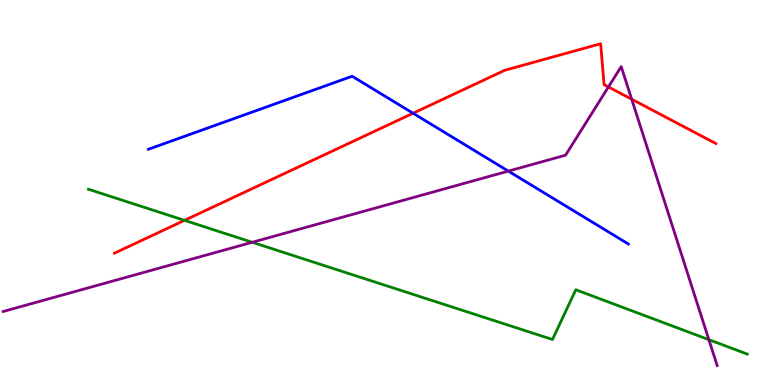[{'lines': ['blue', 'red'], 'intersections': [{'x': 5.33, 'y': 7.06}]}, {'lines': ['green', 'red'], 'intersections': [{'x': 2.38, 'y': 4.28}]}, {'lines': ['purple', 'red'], 'intersections': [{'x': 7.85, 'y': 7.74}, {'x': 8.15, 'y': 7.42}]}, {'lines': ['blue', 'green'], 'intersections': []}, {'lines': ['blue', 'purple'], 'intersections': [{'x': 6.56, 'y': 5.56}]}, {'lines': ['green', 'purple'], 'intersections': [{'x': 3.25, 'y': 3.71}, {'x': 9.15, 'y': 1.18}]}]